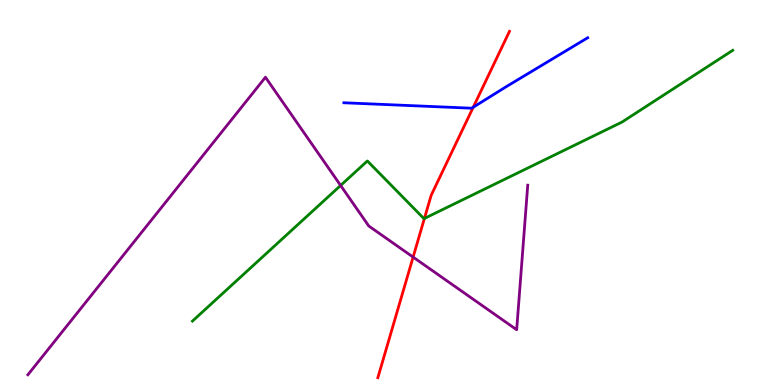[{'lines': ['blue', 'red'], 'intersections': [{'x': 6.11, 'y': 7.21}]}, {'lines': ['green', 'red'], 'intersections': [{'x': 5.48, 'y': 4.33}]}, {'lines': ['purple', 'red'], 'intersections': [{'x': 5.33, 'y': 3.32}]}, {'lines': ['blue', 'green'], 'intersections': []}, {'lines': ['blue', 'purple'], 'intersections': []}, {'lines': ['green', 'purple'], 'intersections': [{'x': 4.4, 'y': 5.18}]}]